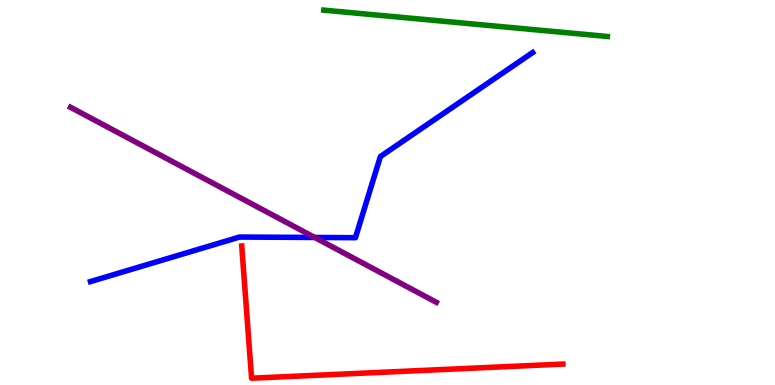[{'lines': ['blue', 'red'], 'intersections': []}, {'lines': ['green', 'red'], 'intersections': []}, {'lines': ['purple', 'red'], 'intersections': []}, {'lines': ['blue', 'green'], 'intersections': []}, {'lines': ['blue', 'purple'], 'intersections': [{'x': 4.06, 'y': 3.83}]}, {'lines': ['green', 'purple'], 'intersections': []}]